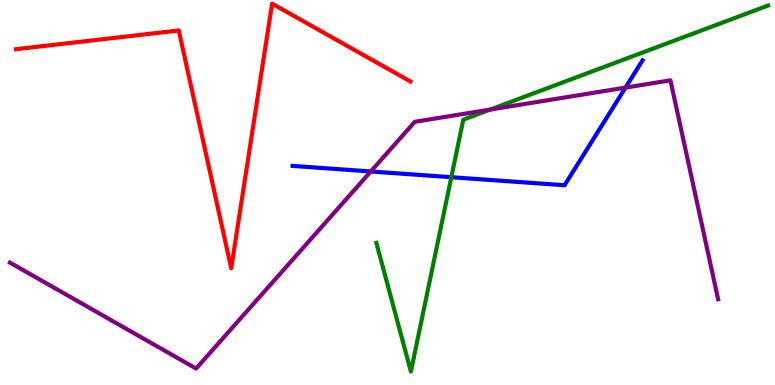[{'lines': ['blue', 'red'], 'intersections': []}, {'lines': ['green', 'red'], 'intersections': []}, {'lines': ['purple', 'red'], 'intersections': []}, {'lines': ['blue', 'green'], 'intersections': [{'x': 5.82, 'y': 5.4}]}, {'lines': ['blue', 'purple'], 'intersections': [{'x': 4.78, 'y': 5.55}, {'x': 8.07, 'y': 7.72}]}, {'lines': ['green', 'purple'], 'intersections': [{'x': 6.33, 'y': 7.15}]}]